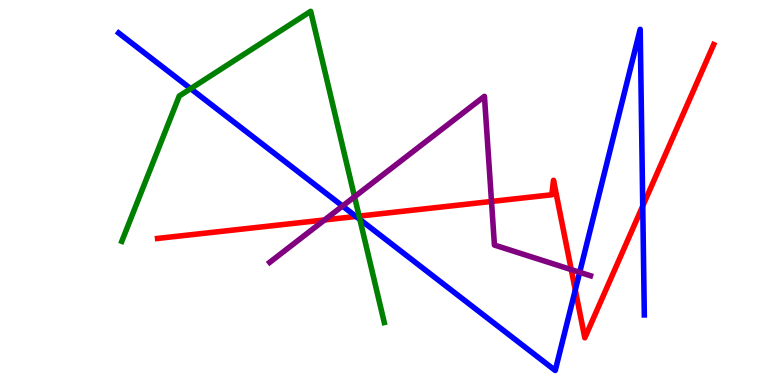[{'lines': ['blue', 'red'], 'intersections': [{'x': 4.59, 'y': 4.38}, {'x': 7.42, 'y': 2.47}, {'x': 8.29, 'y': 4.65}]}, {'lines': ['green', 'red'], 'intersections': [{'x': 4.63, 'y': 4.39}]}, {'lines': ['purple', 'red'], 'intersections': [{'x': 4.19, 'y': 4.29}, {'x': 6.34, 'y': 4.77}, {'x': 7.37, 'y': 3.0}]}, {'lines': ['blue', 'green'], 'intersections': [{'x': 2.46, 'y': 7.7}, {'x': 4.64, 'y': 4.3}]}, {'lines': ['blue', 'purple'], 'intersections': [{'x': 4.42, 'y': 4.65}, {'x': 7.48, 'y': 2.93}]}, {'lines': ['green', 'purple'], 'intersections': [{'x': 4.57, 'y': 4.89}]}]